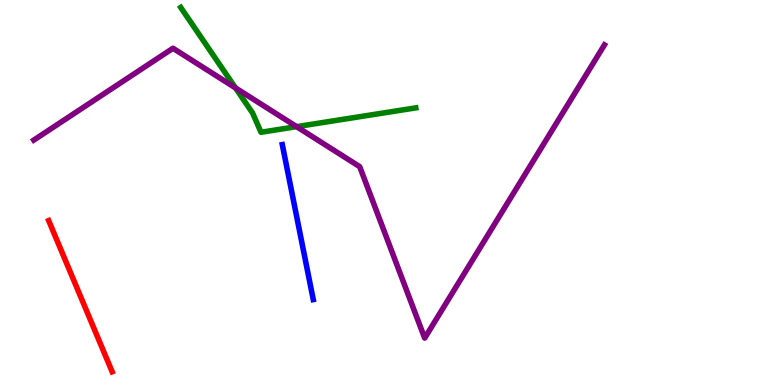[{'lines': ['blue', 'red'], 'intersections': []}, {'lines': ['green', 'red'], 'intersections': []}, {'lines': ['purple', 'red'], 'intersections': []}, {'lines': ['blue', 'green'], 'intersections': []}, {'lines': ['blue', 'purple'], 'intersections': []}, {'lines': ['green', 'purple'], 'intersections': [{'x': 3.04, 'y': 7.72}, {'x': 3.83, 'y': 6.71}]}]